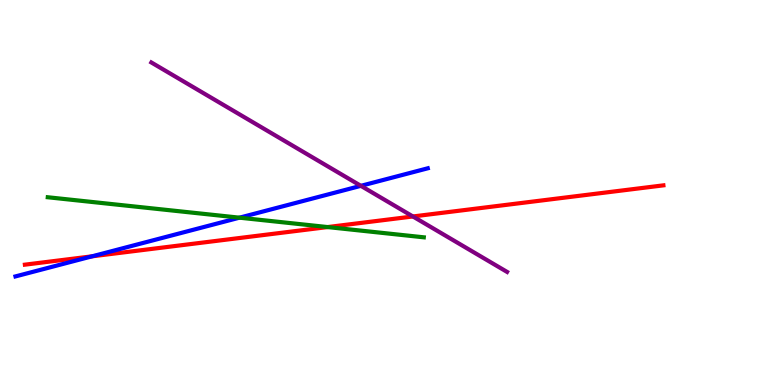[{'lines': ['blue', 'red'], 'intersections': [{'x': 1.19, 'y': 3.34}]}, {'lines': ['green', 'red'], 'intersections': [{'x': 4.23, 'y': 4.1}]}, {'lines': ['purple', 'red'], 'intersections': [{'x': 5.33, 'y': 4.38}]}, {'lines': ['blue', 'green'], 'intersections': [{'x': 3.09, 'y': 4.35}]}, {'lines': ['blue', 'purple'], 'intersections': [{'x': 4.66, 'y': 5.17}]}, {'lines': ['green', 'purple'], 'intersections': []}]